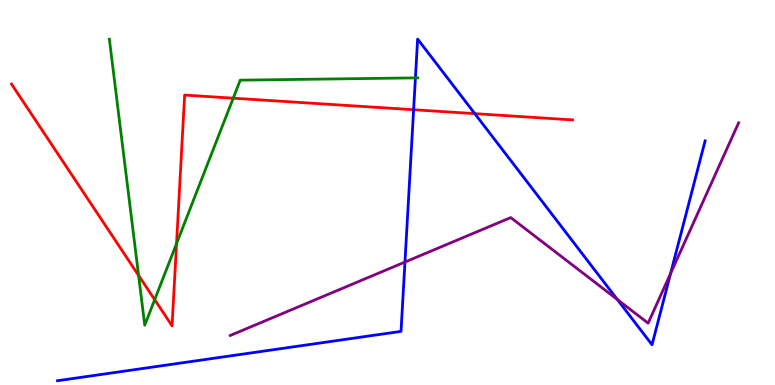[{'lines': ['blue', 'red'], 'intersections': [{'x': 5.34, 'y': 7.15}, {'x': 6.13, 'y': 7.05}]}, {'lines': ['green', 'red'], 'intersections': [{'x': 1.79, 'y': 2.85}, {'x': 2.0, 'y': 2.22}, {'x': 2.28, 'y': 3.67}, {'x': 3.01, 'y': 7.45}]}, {'lines': ['purple', 'red'], 'intersections': []}, {'lines': ['blue', 'green'], 'intersections': [{'x': 5.36, 'y': 7.98}]}, {'lines': ['blue', 'purple'], 'intersections': [{'x': 5.23, 'y': 3.19}, {'x': 7.97, 'y': 2.22}, {'x': 8.65, 'y': 2.9}]}, {'lines': ['green', 'purple'], 'intersections': []}]